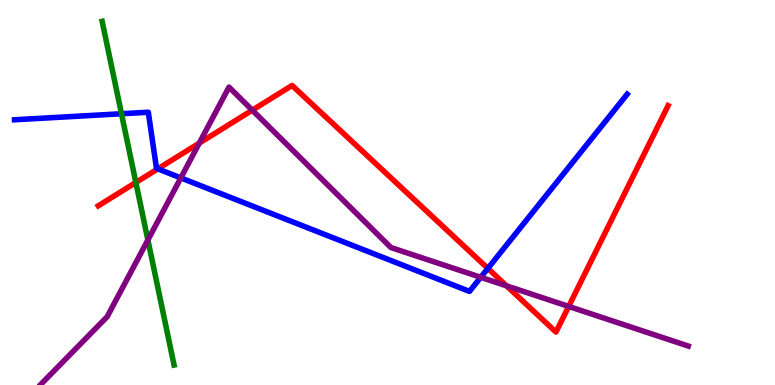[{'lines': ['blue', 'red'], 'intersections': [{'x': 2.04, 'y': 5.61}, {'x': 6.29, 'y': 3.03}]}, {'lines': ['green', 'red'], 'intersections': [{'x': 1.75, 'y': 5.26}]}, {'lines': ['purple', 'red'], 'intersections': [{'x': 2.57, 'y': 6.28}, {'x': 3.26, 'y': 7.14}, {'x': 6.54, 'y': 2.58}, {'x': 7.34, 'y': 2.04}]}, {'lines': ['blue', 'green'], 'intersections': [{'x': 1.57, 'y': 7.05}]}, {'lines': ['blue', 'purple'], 'intersections': [{'x': 2.33, 'y': 5.38}, {'x': 6.2, 'y': 2.8}]}, {'lines': ['green', 'purple'], 'intersections': [{'x': 1.91, 'y': 3.77}]}]